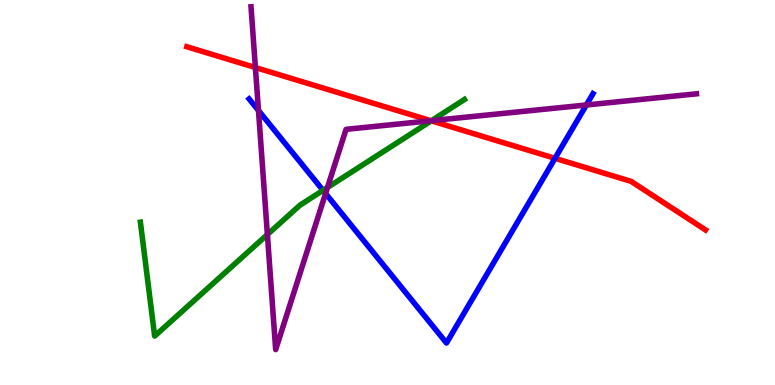[{'lines': ['blue', 'red'], 'intersections': [{'x': 7.16, 'y': 5.89}]}, {'lines': ['green', 'red'], 'intersections': [{'x': 5.56, 'y': 6.86}]}, {'lines': ['purple', 'red'], 'intersections': [{'x': 3.3, 'y': 8.25}, {'x': 5.56, 'y': 6.86}]}, {'lines': ['blue', 'green'], 'intersections': [{'x': 4.17, 'y': 5.06}]}, {'lines': ['blue', 'purple'], 'intersections': [{'x': 3.34, 'y': 7.13}, {'x': 4.2, 'y': 4.97}, {'x': 7.57, 'y': 7.27}]}, {'lines': ['green', 'purple'], 'intersections': [{'x': 3.45, 'y': 3.91}, {'x': 4.23, 'y': 5.13}, {'x': 5.57, 'y': 6.87}]}]